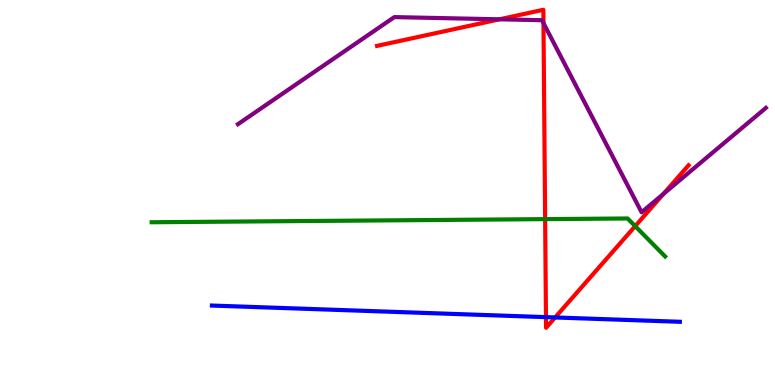[{'lines': ['blue', 'red'], 'intersections': [{'x': 7.04, 'y': 1.76}, {'x': 7.16, 'y': 1.75}]}, {'lines': ['green', 'red'], 'intersections': [{'x': 7.03, 'y': 4.31}, {'x': 8.2, 'y': 4.13}]}, {'lines': ['purple', 'red'], 'intersections': [{'x': 6.44, 'y': 9.5}, {'x': 7.01, 'y': 9.4}, {'x': 8.56, 'y': 4.96}]}, {'lines': ['blue', 'green'], 'intersections': []}, {'lines': ['blue', 'purple'], 'intersections': []}, {'lines': ['green', 'purple'], 'intersections': []}]